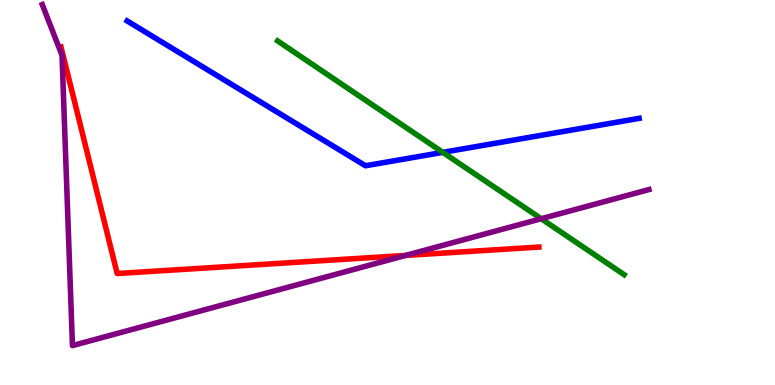[{'lines': ['blue', 'red'], 'intersections': []}, {'lines': ['green', 'red'], 'intersections': []}, {'lines': ['purple', 'red'], 'intersections': [{'x': 5.23, 'y': 3.37}]}, {'lines': ['blue', 'green'], 'intersections': [{'x': 5.71, 'y': 6.04}]}, {'lines': ['blue', 'purple'], 'intersections': []}, {'lines': ['green', 'purple'], 'intersections': [{'x': 6.98, 'y': 4.32}]}]